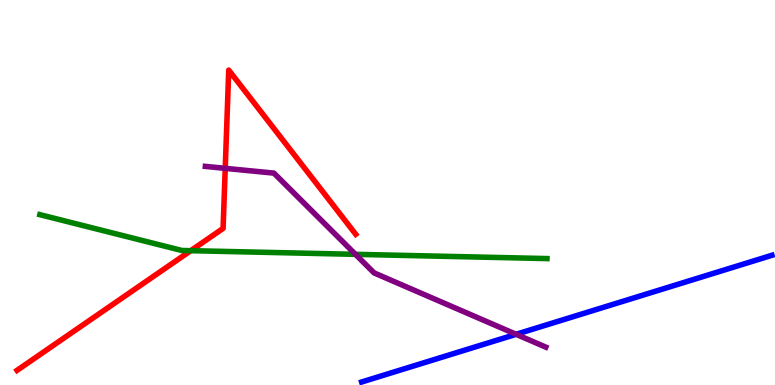[{'lines': ['blue', 'red'], 'intersections': []}, {'lines': ['green', 'red'], 'intersections': [{'x': 2.46, 'y': 3.49}]}, {'lines': ['purple', 'red'], 'intersections': [{'x': 2.91, 'y': 5.63}]}, {'lines': ['blue', 'green'], 'intersections': []}, {'lines': ['blue', 'purple'], 'intersections': [{'x': 6.66, 'y': 1.32}]}, {'lines': ['green', 'purple'], 'intersections': [{'x': 4.59, 'y': 3.39}]}]